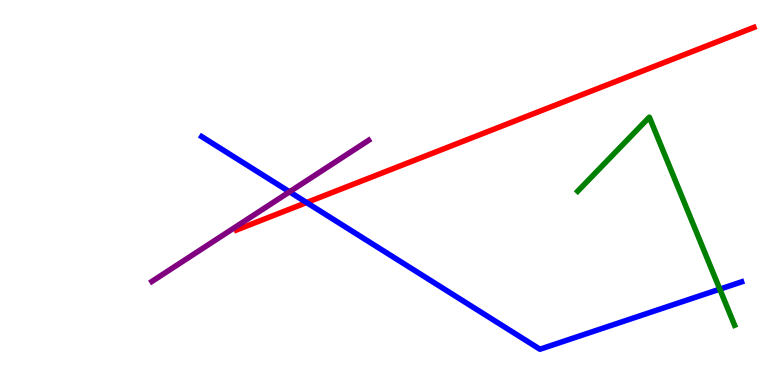[{'lines': ['blue', 'red'], 'intersections': [{'x': 3.96, 'y': 4.74}]}, {'lines': ['green', 'red'], 'intersections': []}, {'lines': ['purple', 'red'], 'intersections': []}, {'lines': ['blue', 'green'], 'intersections': [{'x': 9.29, 'y': 2.49}]}, {'lines': ['blue', 'purple'], 'intersections': [{'x': 3.74, 'y': 5.02}]}, {'lines': ['green', 'purple'], 'intersections': []}]